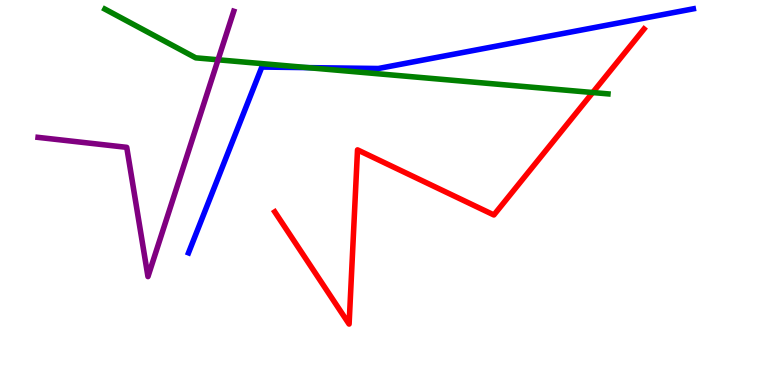[{'lines': ['blue', 'red'], 'intersections': []}, {'lines': ['green', 'red'], 'intersections': [{'x': 7.65, 'y': 7.6}]}, {'lines': ['purple', 'red'], 'intersections': []}, {'lines': ['blue', 'green'], 'intersections': [{'x': 3.97, 'y': 8.24}]}, {'lines': ['blue', 'purple'], 'intersections': []}, {'lines': ['green', 'purple'], 'intersections': [{'x': 2.81, 'y': 8.45}]}]